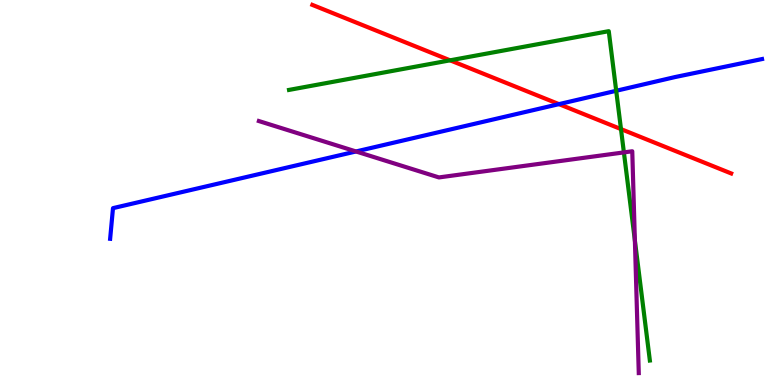[{'lines': ['blue', 'red'], 'intersections': [{'x': 7.21, 'y': 7.3}]}, {'lines': ['green', 'red'], 'intersections': [{'x': 5.81, 'y': 8.43}, {'x': 8.01, 'y': 6.65}]}, {'lines': ['purple', 'red'], 'intersections': []}, {'lines': ['blue', 'green'], 'intersections': [{'x': 7.95, 'y': 7.64}]}, {'lines': ['blue', 'purple'], 'intersections': [{'x': 4.59, 'y': 6.07}]}, {'lines': ['green', 'purple'], 'intersections': [{'x': 8.05, 'y': 6.04}, {'x': 8.19, 'y': 3.75}]}]